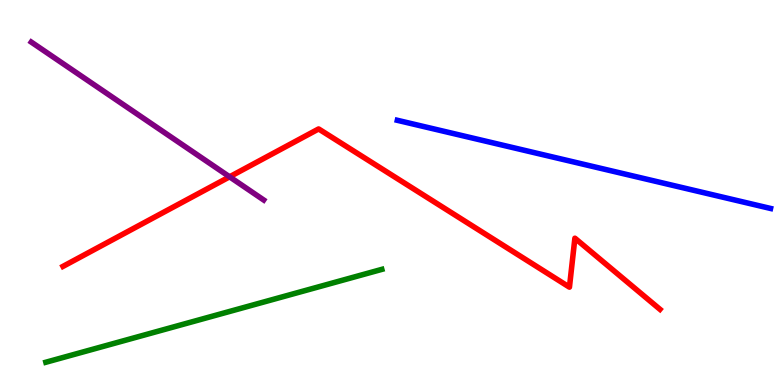[{'lines': ['blue', 'red'], 'intersections': []}, {'lines': ['green', 'red'], 'intersections': []}, {'lines': ['purple', 'red'], 'intersections': [{'x': 2.96, 'y': 5.41}]}, {'lines': ['blue', 'green'], 'intersections': []}, {'lines': ['blue', 'purple'], 'intersections': []}, {'lines': ['green', 'purple'], 'intersections': []}]